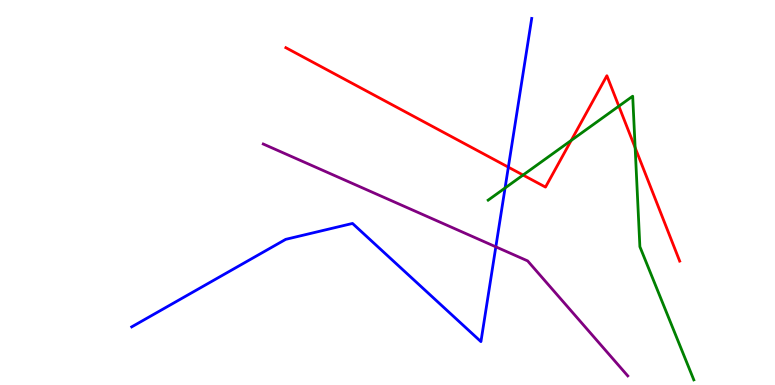[{'lines': ['blue', 'red'], 'intersections': [{'x': 6.56, 'y': 5.66}]}, {'lines': ['green', 'red'], 'intersections': [{'x': 6.75, 'y': 5.45}, {'x': 7.37, 'y': 6.35}, {'x': 7.98, 'y': 7.24}, {'x': 8.2, 'y': 6.16}]}, {'lines': ['purple', 'red'], 'intersections': []}, {'lines': ['blue', 'green'], 'intersections': [{'x': 6.52, 'y': 5.12}]}, {'lines': ['blue', 'purple'], 'intersections': [{'x': 6.4, 'y': 3.59}]}, {'lines': ['green', 'purple'], 'intersections': []}]